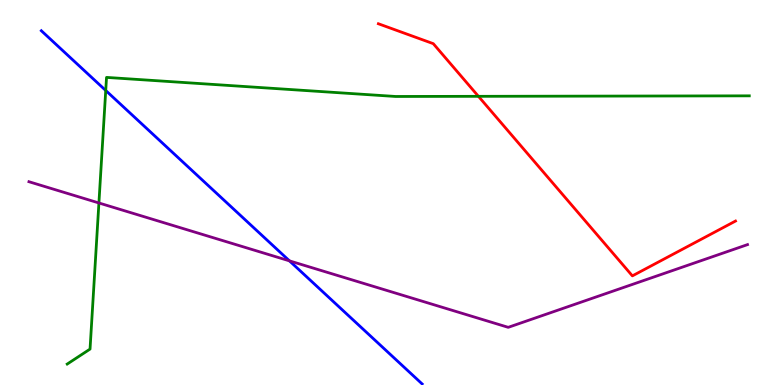[{'lines': ['blue', 'red'], 'intersections': []}, {'lines': ['green', 'red'], 'intersections': [{'x': 6.17, 'y': 7.5}]}, {'lines': ['purple', 'red'], 'intersections': []}, {'lines': ['blue', 'green'], 'intersections': [{'x': 1.36, 'y': 7.65}]}, {'lines': ['blue', 'purple'], 'intersections': [{'x': 3.73, 'y': 3.22}]}, {'lines': ['green', 'purple'], 'intersections': [{'x': 1.28, 'y': 4.73}]}]